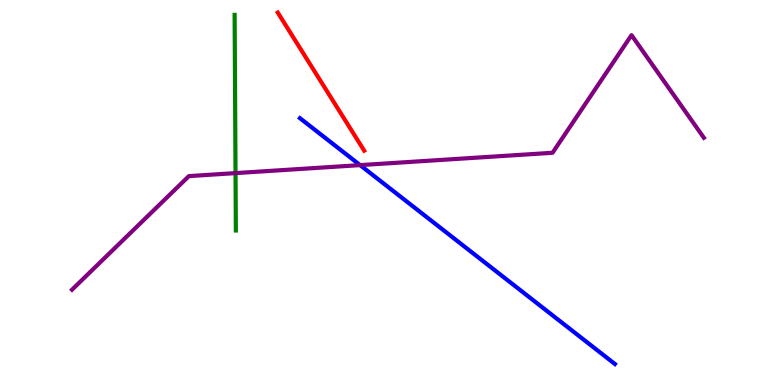[{'lines': ['blue', 'red'], 'intersections': []}, {'lines': ['green', 'red'], 'intersections': []}, {'lines': ['purple', 'red'], 'intersections': []}, {'lines': ['blue', 'green'], 'intersections': []}, {'lines': ['blue', 'purple'], 'intersections': [{'x': 4.65, 'y': 5.71}]}, {'lines': ['green', 'purple'], 'intersections': [{'x': 3.04, 'y': 5.5}]}]